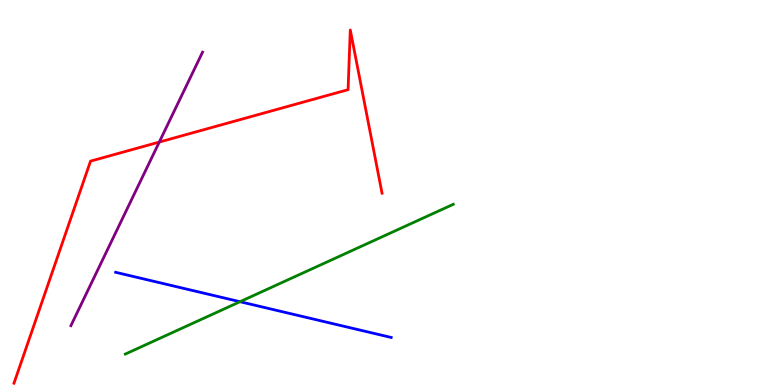[{'lines': ['blue', 'red'], 'intersections': []}, {'lines': ['green', 'red'], 'intersections': []}, {'lines': ['purple', 'red'], 'intersections': [{'x': 2.06, 'y': 6.31}]}, {'lines': ['blue', 'green'], 'intersections': [{'x': 3.1, 'y': 2.16}]}, {'lines': ['blue', 'purple'], 'intersections': []}, {'lines': ['green', 'purple'], 'intersections': []}]